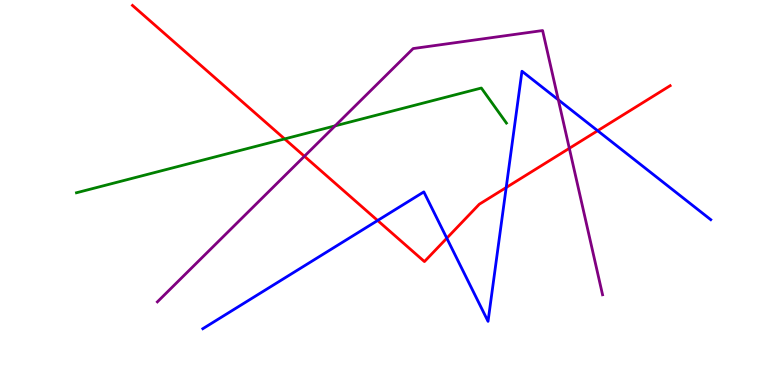[{'lines': ['blue', 'red'], 'intersections': [{'x': 4.87, 'y': 4.27}, {'x': 5.77, 'y': 3.81}, {'x': 6.53, 'y': 5.13}, {'x': 7.71, 'y': 6.6}]}, {'lines': ['green', 'red'], 'intersections': [{'x': 3.67, 'y': 6.39}]}, {'lines': ['purple', 'red'], 'intersections': [{'x': 3.93, 'y': 5.94}, {'x': 7.35, 'y': 6.15}]}, {'lines': ['blue', 'green'], 'intersections': []}, {'lines': ['blue', 'purple'], 'intersections': [{'x': 7.2, 'y': 7.41}]}, {'lines': ['green', 'purple'], 'intersections': [{'x': 4.32, 'y': 6.73}]}]